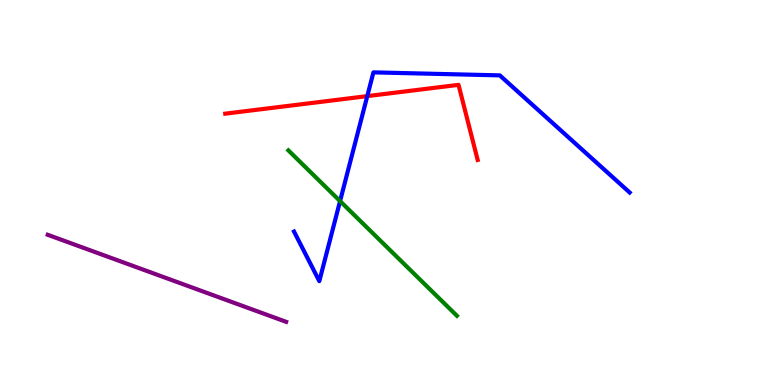[{'lines': ['blue', 'red'], 'intersections': [{'x': 4.74, 'y': 7.5}]}, {'lines': ['green', 'red'], 'intersections': []}, {'lines': ['purple', 'red'], 'intersections': []}, {'lines': ['blue', 'green'], 'intersections': [{'x': 4.39, 'y': 4.78}]}, {'lines': ['blue', 'purple'], 'intersections': []}, {'lines': ['green', 'purple'], 'intersections': []}]